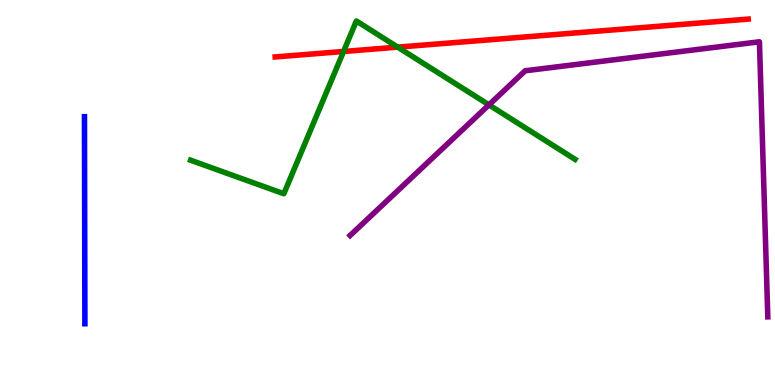[{'lines': ['blue', 'red'], 'intersections': []}, {'lines': ['green', 'red'], 'intersections': [{'x': 4.43, 'y': 8.66}, {'x': 5.13, 'y': 8.78}]}, {'lines': ['purple', 'red'], 'intersections': []}, {'lines': ['blue', 'green'], 'intersections': []}, {'lines': ['blue', 'purple'], 'intersections': []}, {'lines': ['green', 'purple'], 'intersections': [{'x': 6.31, 'y': 7.28}]}]